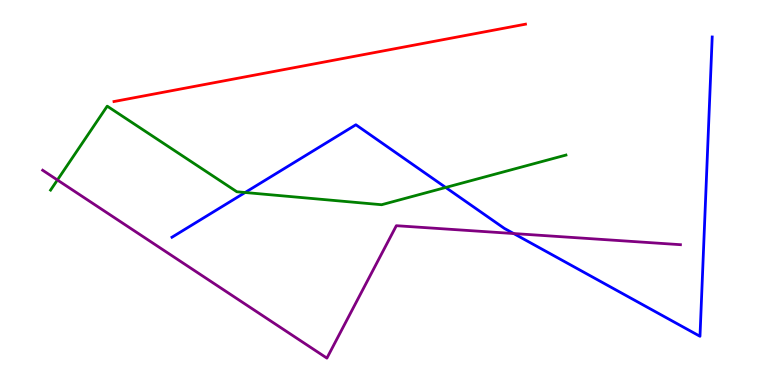[{'lines': ['blue', 'red'], 'intersections': []}, {'lines': ['green', 'red'], 'intersections': []}, {'lines': ['purple', 'red'], 'intersections': []}, {'lines': ['blue', 'green'], 'intersections': [{'x': 3.16, 'y': 5.0}, {'x': 5.75, 'y': 5.13}]}, {'lines': ['blue', 'purple'], 'intersections': [{'x': 6.63, 'y': 3.93}]}, {'lines': ['green', 'purple'], 'intersections': [{'x': 0.741, 'y': 5.32}]}]